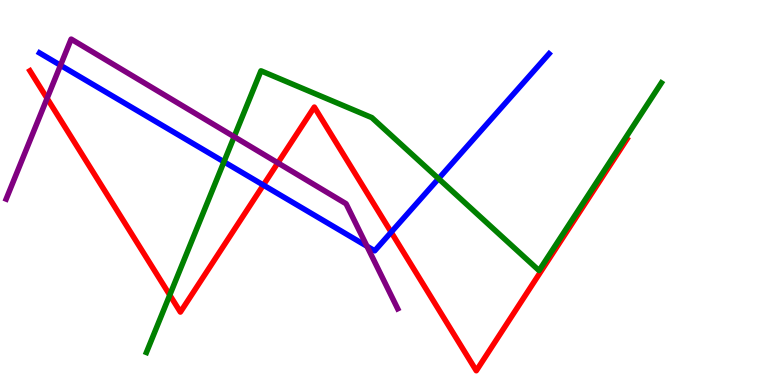[{'lines': ['blue', 'red'], 'intersections': [{'x': 3.4, 'y': 5.19}, {'x': 5.05, 'y': 3.97}]}, {'lines': ['green', 'red'], 'intersections': [{'x': 2.19, 'y': 2.34}]}, {'lines': ['purple', 'red'], 'intersections': [{'x': 0.608, 'y': 7.45}, {'x': 3.59, 'y': 5.77}]}, {'lines': ['blue', 'green'], 'intersections': [{'x': 2.89, 'y': 5.8}, {'x': 5.66, 'y': 5.36}]}, {'lines': ['blue', 'purple'], 'intersections': [{'x': 0.781, 'y': 8.3}, {'x': 4.74, 'y': 3.6}]}, {'lines': ['green', 'purple'], 'intersections': [{'x': 3.02, 'y': 6.45}]}]